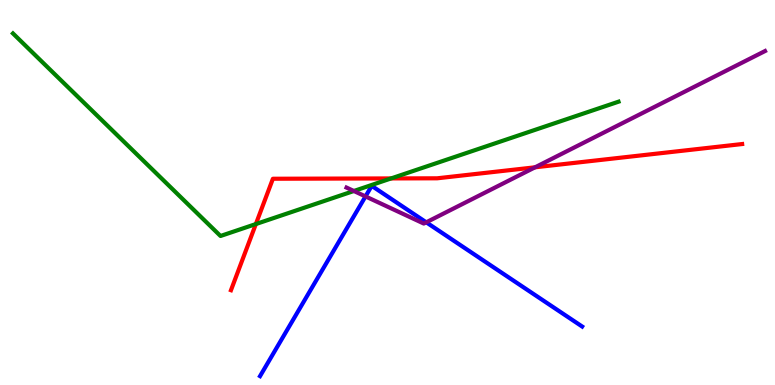[{'lines': ['blue', 'red'], 'intersections': []}, {'lines': ['green', 'red'], 'intersections': [{'x': 3.3, 'y': 4.18}, {'x': 5.05, 'y': 5.37}]}, {'lines': ['purple', 'red'], 'intersections': [{'x': 6.9, 'y': 5.65}]}, {'lines': ['blue', 'green'], 'intersections': []}, {'lines': ['blue', 'purple'], 'intersections': [{'x': 4.72, 'y': 4.9}, {'x': 5.5, 'y': 4.23}]}, {'lines': ['green', 'purple'], 'intersections': [{'x': 4.57, 'y': 5.04}]}]